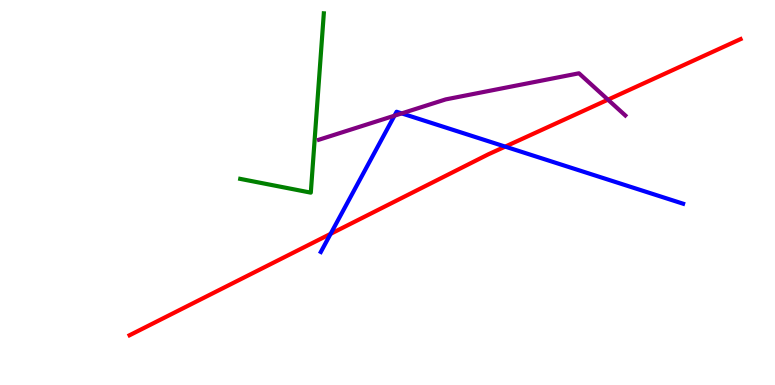[{'lines': ['blue', 'red'], 'intersections': [{'x': 4.27, 'y': 3.93}, {'x': 6.52, 'y': 6.19}]}, {'lines': ['green', 'red'], 'intersections': []}, {'lines': ['purple', 'red'], 'intersections': [{'x': 7.84, 'y': 7.41}]}, {'lines': ['blue', 'green'], 'intersections': []}, {'lines': ['blue', 'purple'], 'intersections': [{'x': 5.09, 'y': 6.99}, {'x': 5.18, 'y': 7.05}]}, {'lines': ['green', 'purple'], 'intersections': []}]